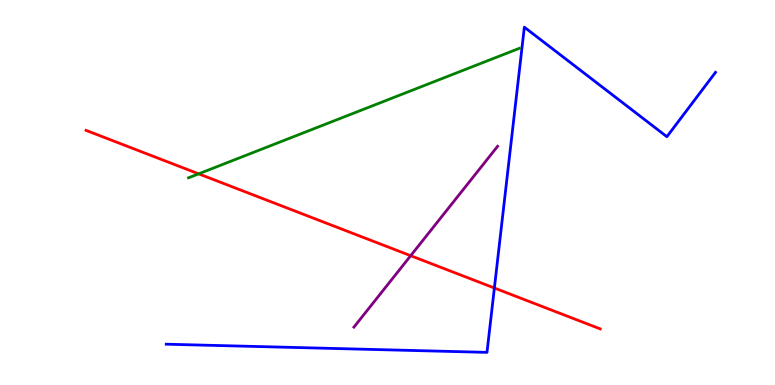[{'lines': ['blue', 'red'], 'intersections': [{'x': 6.38, 'y': 2.52}]}, {'lines': ['green', 'red'], 'intersections': [{'x': 2.56, 'y': 5.48}]}, {'lines': ['purple', 'red'], 'intersections': [{'x': 5.3, 'y': 3.36}]}, {'lines': ['blue', 'green'], 'intersections': []}, {'lines': ['blue', 'purple'], 'intersections': []}, {'lines': ['green', 'purple'], 'intersections': []}]